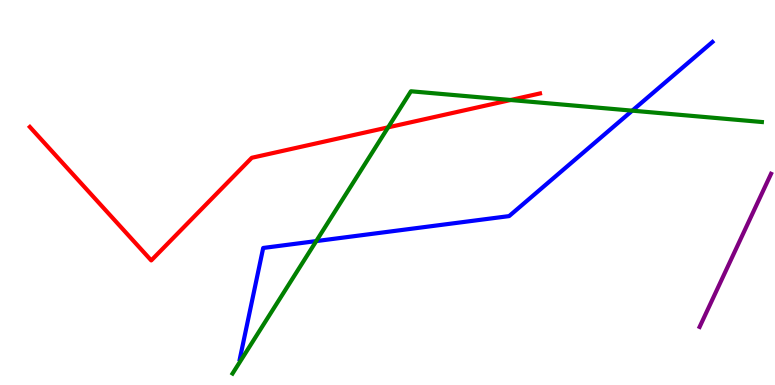[{'lines': ['blue', 'red'], 'intersections': []}, {'lines': ['green', 'red'], 'intersections': [{'x': 5.01, 'y': 6.69}, {'x': 6.59, 'y': 7.4}]}, {'lines': ['purple', 'red'], 'intersections': []}, {'lines': ['blue', 'green'], 'intersections': [{'x': 4.08, 'y': 3.74}, {'x': 8.16, 'y': 7.13}]}, {'lines': ['blue', 'purple'], 'intersections': []}, {'lines': ['green', 'purple'], 'intersections': []}]